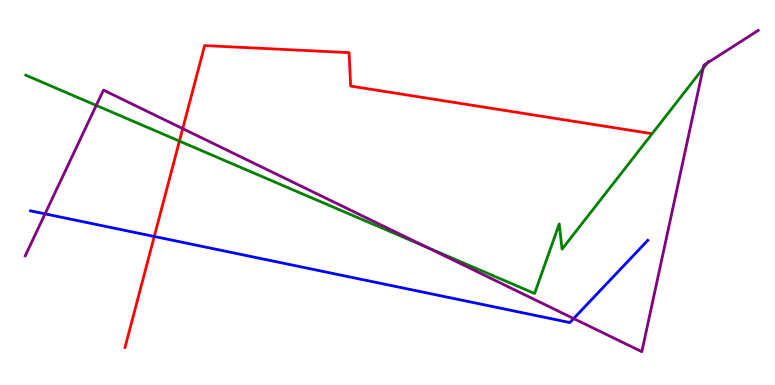[{'lines': ['blue', 'red'], 'intersections': [{'x': 1.99, 'y': 3.86}]}, {'lines': ['green', 'red'], 'intersections': [{'x': 2.32, 'y': 6.34}]}, {'lines': ['purple', 'red'], 'intersections': [{'x': 2.36, 'y': 6.66}]}, {'lines': ['blue', 'green'], 'intersections': []}, {'lines': ['blue', 'purple'], 'intersections': [{'x': 0.581, 'y': 4.45}, {'x': 7.4, 'y': 1.73}]}, {'lines': ['green', 'purple'], 'intersections': [{'x': 1.24, 'y': 7.26}, {'x': 5.51, 'y': 3.57}, {'x': 9.07, 'y': 8.22}, {'x': 9.13, 'y': 8.36}]}]